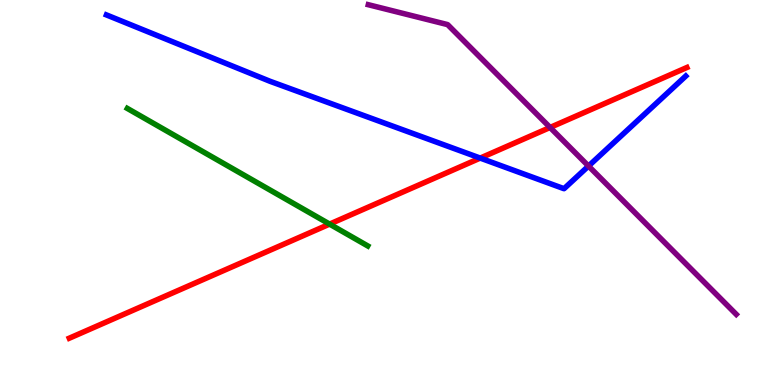[{'lines': ['blue', 'red'], 'intersections': [{'x': 6.2, 'y': 5.89}]}, {'lines': ['green', 'red'], 'intersections': [{'x': 4.25, 'y': 4.18}]}, {'lines': ['purple', 'red'], 'intersections': [{'x': 7.1, 'y': 6.69}]}, {'lines': ['blue', 'green'], 'intersections': []}, {'lines': ['blue', 'purple'], 'intersections': [{'x': 7.59, 'y': 5.69}]}, {'lines': ['green', 'purple'], 'intersections': []}]